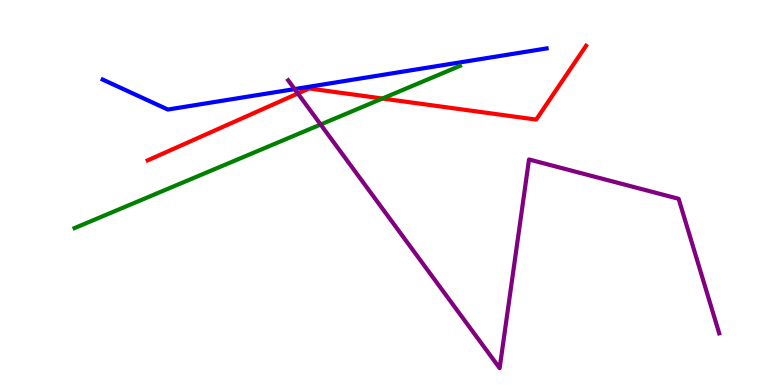[{'lines': ['blue', 'red'], 'intersections': []}, {'lines': ['green', 'red'], 'intersections': [{'x': 4.93, 'y': 7.44}]}, {'lines': ['purple', 'red'], 'intersections': [{'x': 3.84, 'y': 7.57}]}, {'lines': ['blue', 'green'], 'intersections': []}, {'lines': ['blue', 'purple'], 'intersections': [{'x': 3.8, 'y': 7.69}]}, {'lines': ['green', 'purple'], 'intersections': [{'x': 4.14, 'y': 6.77}]}]